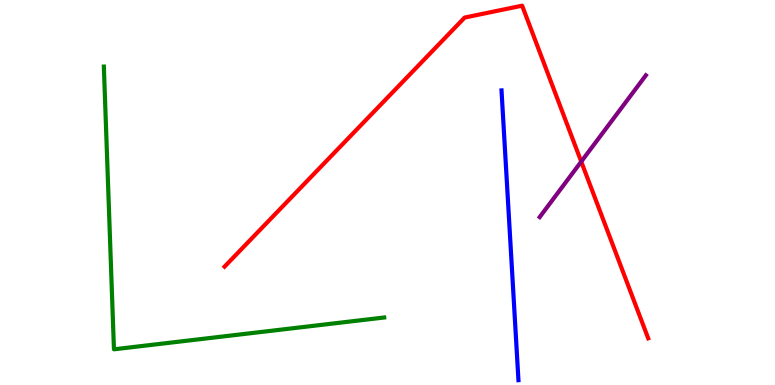[{'lines': ['blue', 'red'], 'intersections': []}, {'lines': ['green', 'red'], 'intersections': []}, {'lines': ['purple', 'red'], 'intersections': [{'x': 7.5, 'y': 5.8}]}, {'lines': ['blue', 'green'], 'intersections': []}, {'lines': ['blue', 'purple'], 'intersections': []}, {'lines': ['green', 'purple'], 'intersections': []}]